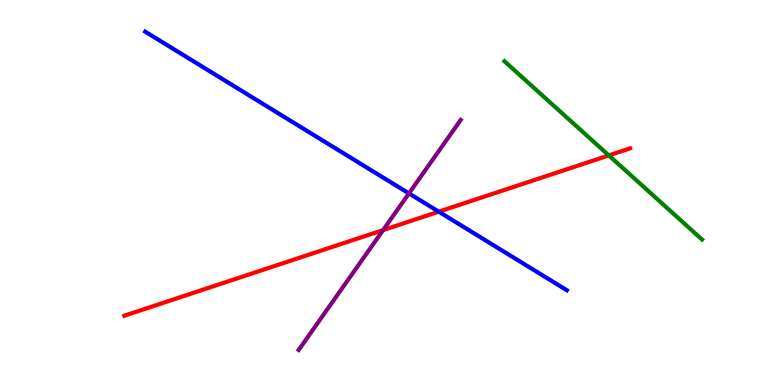[{'lines': ['blue', 'red'], 'intersections': [{'x': 5.66, 'y': 4.5}]}, {'lines': ['green', 'red'], 'intersections': [{'x': 7.86, 'y': 5.96}]}, {'lines': ['purple', 'red'], 'intersections': [{'x': 4.94, 'y': 4.02}]}, {'lines': ['blue', 'green'], 'intersections': []}, {'lines': ['blue', 'purple'], 'intersections': [{'x': 5.28, 'y': 4.98}]}, {'lines': ['green', 'purple'], 'intersections': []}]